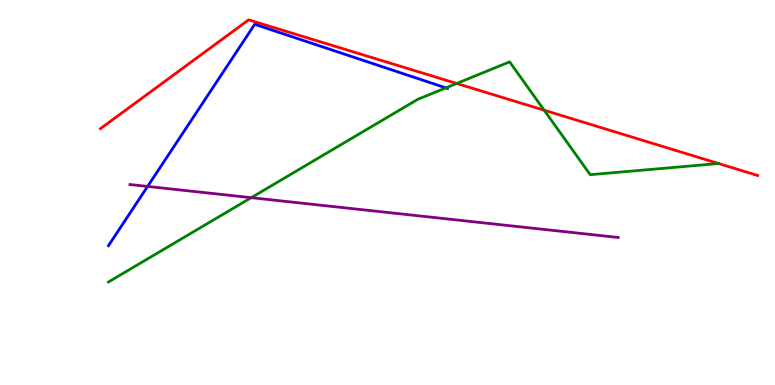[{'lines': ['blue', 'red'], 'intersections': []}, {'lines': ['green', 'red'], 'intersections': [{'x': 5.89, 'y': 7.83}, {'x': 7.02, 'y': 7.14}]}, {'lines': ['purple', 'red'], 'intersections': []}, {'lines': ['blue', 'green'], 'intersections': [{'x': 5.75, 'y': 7.72}]}, {'lines': ['blue', 'purple'], 'intersections': [{'x': 1.9, 'y': 5.16}]}, {'lines': ['green', 'purple'], 'intersections': [{'x': 3.24, 'y': 4.87}]}]